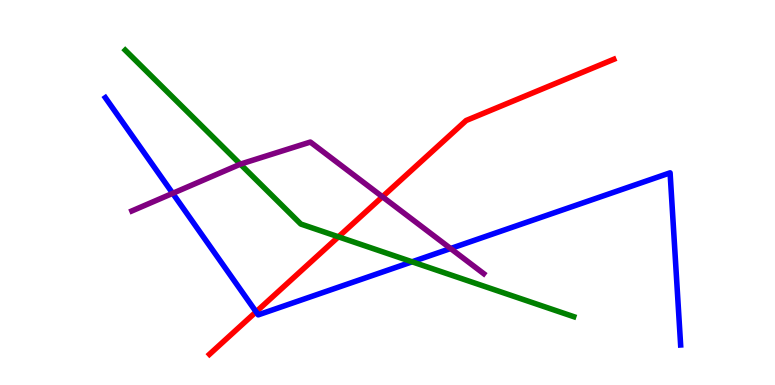[{'lines': ['blue', 'red'], 'intersections': [{'x': 3.3, 'y': 1.9}]}, {'lines': ['green', 'red'], 'intersections': [{'x': 4.37, 'y': 3.85}]}, {'lines': ['purple', 'red'], 'intersections': [{'x': 4.93, 'y': 4.89}]}, {'lines': ['blue', 'green'], 'intersections': [{'x': 5.32, 'y': 3.2}]}, {'lines': ['blue', 'purple'], 'intersections': [{'x': 2.23, 'y': 4.98}, {'x': 5.81, 'y': 3.55}]}, {'lines': ['green', 'purple'], 'intersections': [{'x': 3.1, 'y': 5.74}]}]